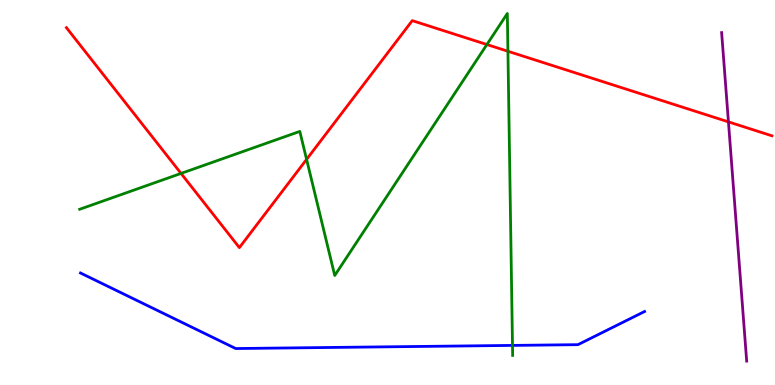[{'lines': ['blue', 'red'], 'intersections': []}, {'lines': ['green', 'red'], 'intersections': [{'x': 2.34, 'y': 5.5}, {'x': 3.96, 'y': 5.86}, {'x': 6.28, 'y': 8.84}, {'x': 6.55, 'y': 8.67}]}, {'lines': ['purple', 'red'], 'intersections': [{'x': 9.4, 'y': 6.83}]}, {'lines': ['blue', 'green'], 'intersections': [{'x': 6.61, 'y': 1.03}]}, {'lines': ['blue', 'purple'], 'intersections': []}, {'lines': ['green', 'purple'], 'intersections': []}]